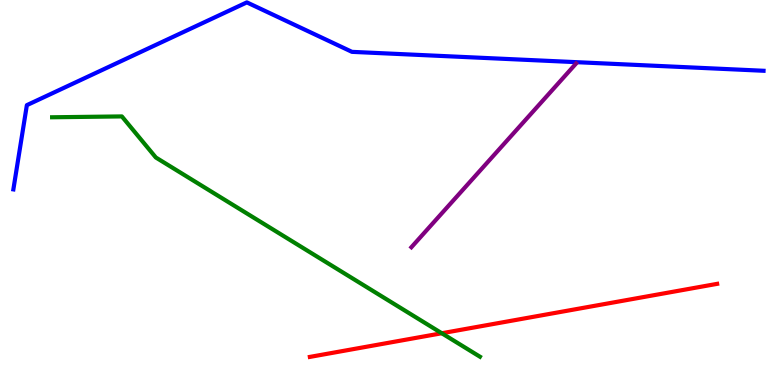[{'lines': ['blue', 'red'], 'intersections': []}, {'lines': ['green', 'red'], 'intersections': [{'x': 5.7, 'y': 1.34}]}, {'lines': ['purple', 'red'], 'intersections': []}, {'lines': ['blue', 'green'], 'intersections': []}, {'lines': ['blue', 'purple'], 'intersections': []}, {'lines': ['green', 'purple'], 'intersections': []}]